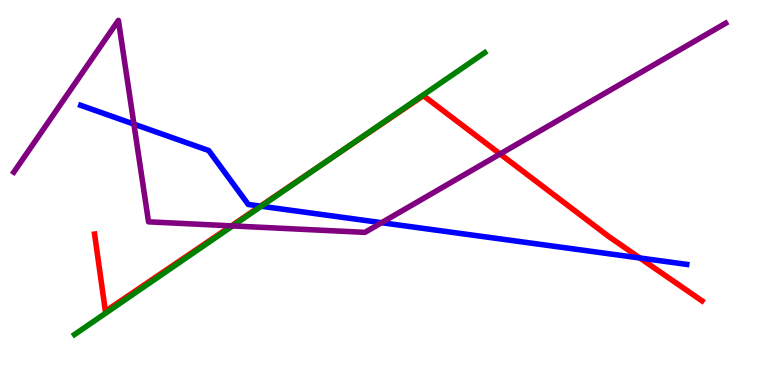[{'lines': ['blue', 'red'], 'intersections': [{'x': 3.36, 'y': 4.65}, {'x': 8.26, 'y': 3.3}]}, {'lines': ['green', 'red'], 'intersections': [{'x': 4.28, 'y': 5.9}]}, {'lines': ['purple', 'red'], 'intersections': [{'x': 2.99, 'y': 4.13}, {'x': 6.45, 'y': 6.0}]}, {'lines': ['blue', 'green'], 'intersections': [{'x': 3.37, 'y': 4.64}]}, {'lines': ['blue', 'purple'], 'intersections': [{'x': 1.73, 'y': 6.78}, {'x': 4.92, 'y': 4.22}]}, {'lines': ['green', 'purple'], 'intersections': [{'x': 3.0, 'y': 4.13}]}]